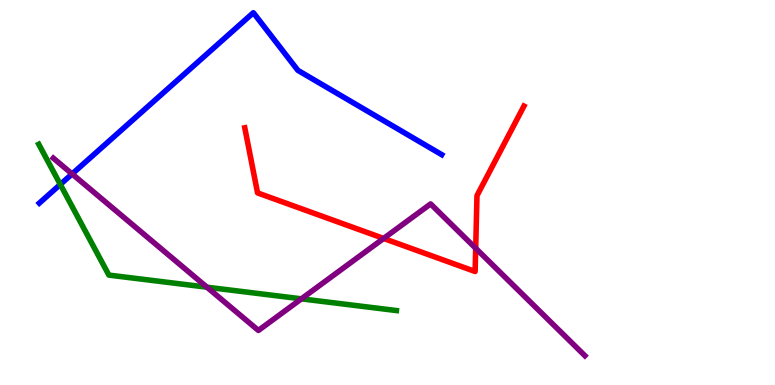[{'lines': ['blue', 'red'], 'intersections': []}, {'lines': ['green', 'red'], 'intersections': []}, {'lines': ['purple', 'red'], 'intersections': [{'x': 4.95, 'y': 3.81}, {'x': 6.14, 'y': 3.55}]}, {'lines': ['blue', 'green'], 'intersections': [{'x': 0.778, 'y': 5.21}]}, {'lines': ['blue', 'purple'], 'intersections': [{'x': 0.93, 'y': 5.48}]}, {'lines': ['green', 'purple'], 'intersections': [{'x': 2.67, 'y': 2.54}, {'x': 3.89, 'y': 2.24}]}]